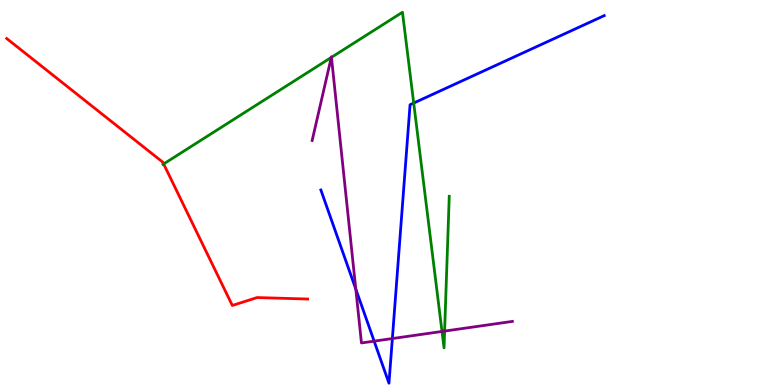[{'lines': ['blue', 'red'], 'intersections': []}, {'lines': ['green', 'red'], 'intersections': [{'x': 2.11, 'y': 5.74}]}, {'lines': ['purple', 'red'], 'intersections': []}, {'lines': ['blue', 'green'], 'intersections': [{'x': 5.34, 'y': 7.32}]}, {'lines': ['blue', 'purple'], 'intersections': [{'x': 4.59, 'y': 2.49}, {'x': 4.83, 'y': 1.14}, {'x': 5.06, 'y': 1.21}]}, {'lines': ['green', 'purple'], 'intersections': [{'x': 4.27, 'y': 8.51}, {'x': 4.28, 'y': 8.51}, {'x': 5.7, 'y': 1.39}, {'x': 5.74, 'y': 1.4}]}]